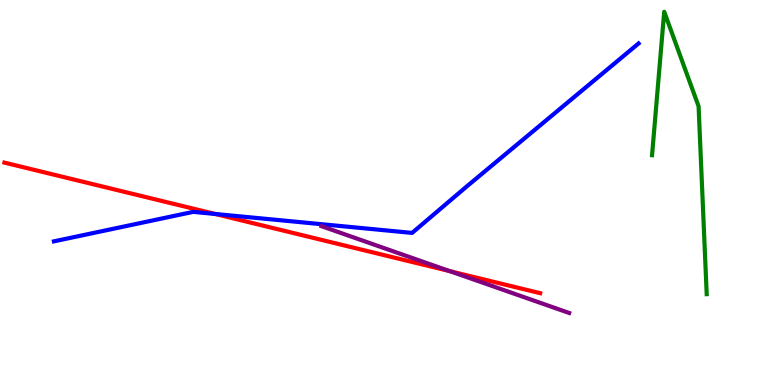[{'lines': ['blue', 'red'], 'intersections': [{'x': 2.78, 'y': 4.44}]}, {'lines': ['green', 'red'], 'intersections': []}, {'lines': ['purple', 'red'], 'intersections': [{'x': 5.81, 'y': 2.96}]}, {'lines': ['blue', 'green'], 'intersections': []}, {'lines': ['blue', 'purple'], 'intersections': []}, {'lines': ['green', 'purple'], 'intersections': []}]